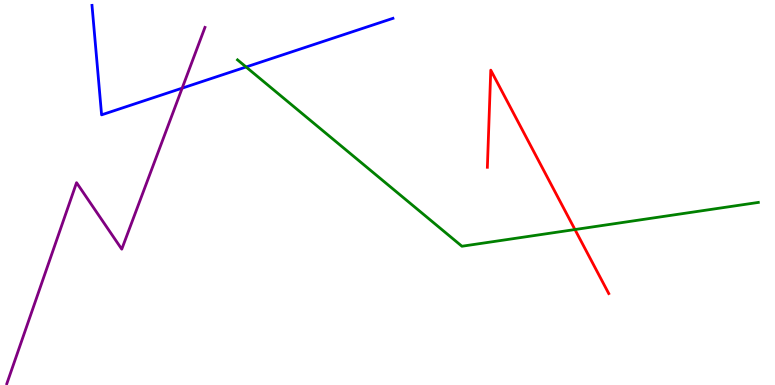[{'lines': ['blue', 'red'], 'intersections': []}, {'lines': ['green', 'red'], 'intersections': [{'x': 7.42, 'y': 4.04}]}, {'lines': ['purple', 'red'], 'intersections': []}, {'lines': ['blue', 'green'], 'intersections': [{'x': 3.18, 'y': 8.26}]}, {'lines': ['blue', 'purple'], 'intersections': [{'x': 2.35, 'y': 7.71}]}, {'lines': ['green', 'purple'], 'intersections': []}]